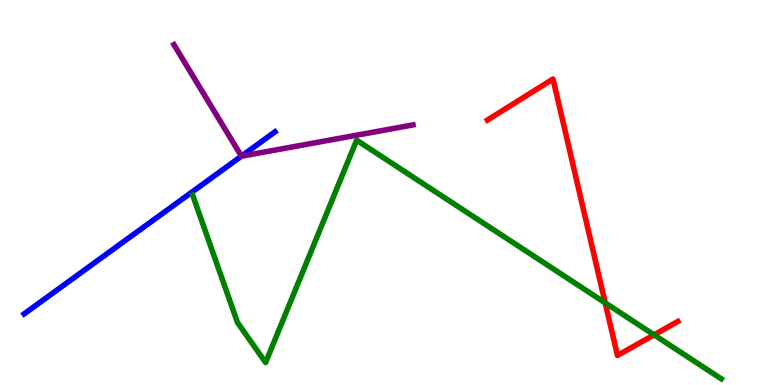[{'lines': ['blue', 'red'], 'intersections': []}, {'lines': ['green', 'red'], 'intersections': [{'x': 7.81, 'y': 2.13}, {'x': 8.44, 'y': 1.3}]}, {'lines': ['purple', 'red'], 'intersections': []}, {'lines': ['blue', 'green'], 'intersections': []}, {'lines': ['blue', 'purple'], 'intersections': [{'x': 3.12, 'y': 5.94}]}, {'lines': ['green', 'purple'], 'intersections': []}]